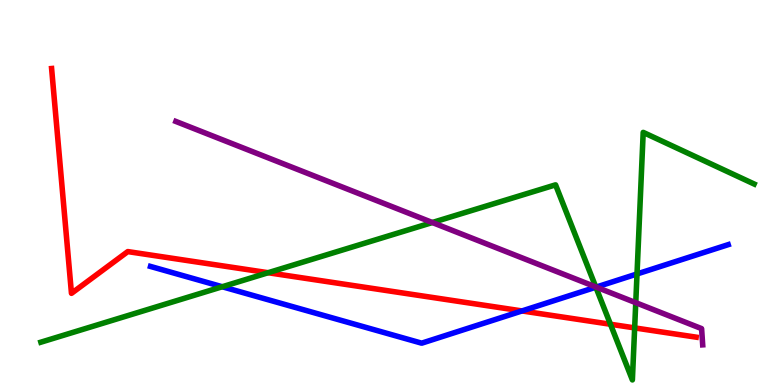[{'lines': ['blue', 'red'], 'intersections': [{'x': 6.74, 'y': 1.92}]}, {'lines': ['green', 'red'], 'intersections': [{'x': 3.46, 'y': 2.92}, {'x': 7.88, 'y': 1.58}, {'x': 8.19, 'y': 1.48}]}, {'lines': ['purple', 'red'], 'intersections': []}, {'lines': ['blue', 'green'], 'intersections': [{'x': 2.87, 'y': 2.55}, {'x': 7.69, 'y': 2.54}, {'x': 8.22, 'y': 2.88}]}, {'lines': ['blue', 'purple'], 'intersections': [{'x': 7.69, 'y': 2.54}]}, {'lines': ['green', 'purple'], 'intersections': [{'x': 5.58, 'y': 4.22}, {'x': 7.69, 'y': 2.55}, {'x': 8.2, 'y': 2.14}]}]